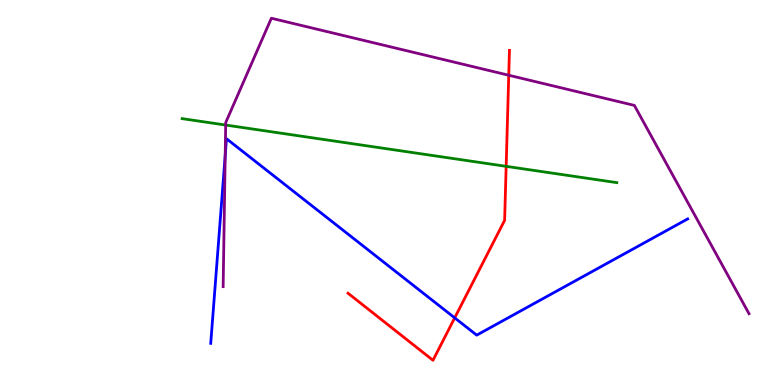[{'lines': ['blue', 'red'], 'intersections': [{'x': 5.87, 'y': 1.74}]}, {'lines': ['green', 'red'], 'intersections': [{'x': 6.53, 'y': 5.68}]}, {'lines': ['purple', 'red'], 'intersections': [{'x': 6.56, 'y': 8.05}]}, {'lines': ['blue', 'green'], 'intersections': []}, {'lines': ['blue', 'purple'], 'intersections': [{'x': 2.91, 'y': 5.97}]}, {'lines': ['green', 'purple'], 'intersections': [{'x': 2.91, 'y': 6.75}]}]